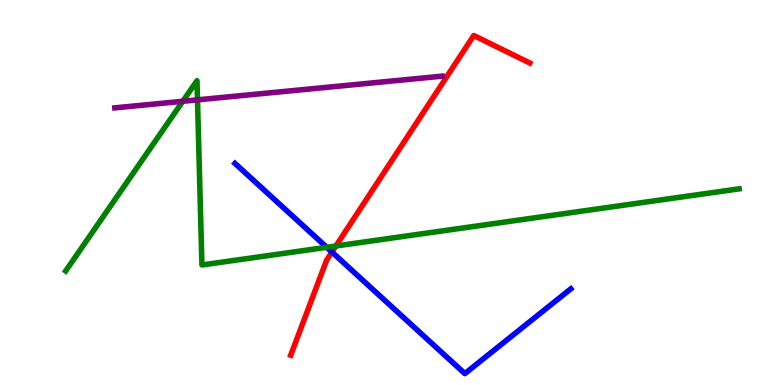[{'lines': ['blue', 'red'], 'intersections': [{'x': 4.28, 'y': 3.45}]}, {'lines': ['green', 'red'], 'intersections': [{'x': 4.33, 'y': 3.61}]}, {'lines': ['purple', 'red'], 'intersections': []}, {'lines': ['blue', 'green'], 'intersections': [{'x': 4.22, 'y': 3.58}]}, {'lines': ['blue', 'purple'], 'intersections': []}, {'lines': ['green', 'purple'], 'intersections': [{'x': 2.36, 'y': 7.37}, {'x': 2.55, 'y': 7.41}]}]